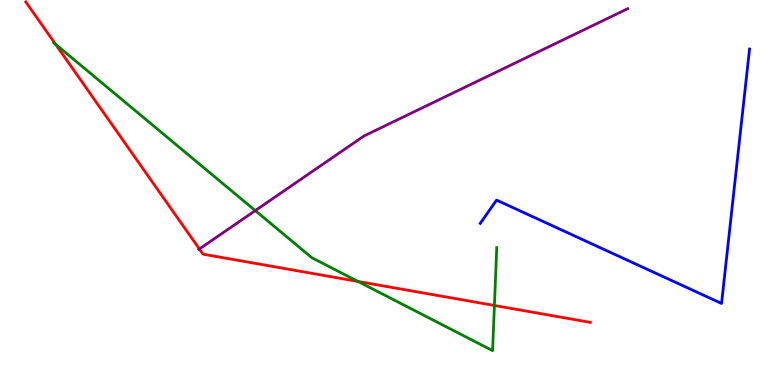[{'lines': ['blue', 'red'], 'intersections': []}, {'lines': ['green', 'red'], 'intersections': [{'x': 0.717, 'y': 8.85}, {'x': 4.62, 'y': 2.69}, {'x': 6.38, 'y': 2.07}]}, {'lines': ['purple', 'red'], 'intersections': [{'x': 2.57, 'y': 3.53}]}, {'lines': ['blue', 'green'], 'intersections': []}, {'lines': ['blue', 'purple'], 'intersections': []}, {'lines': ['green', 'purple'], 'intersections': [{'x': 3.29, 'y': 4.53}]}]